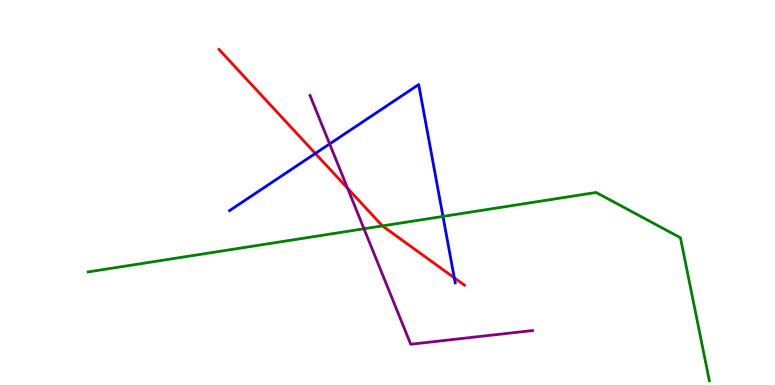[{'lines': ['blue', 'red'], 'intersections': [{'x': 4.07, 'y': 6.01}, {'x': 5.86, 'y': 2.78}]}, {'lines': ['green', 'red'], 'intersections': [{'x': 4.93, 'y': 4.13}]}, {'lines': ['purple', 'red'], 'intersections': [{'x': 4.49, 'y': 5.11}]}, {'lines': ['blue', 'green'], 'intersections': [{'x': 5.72, 'y': 4.38}]}, {'lines': ['blue', 'purple'], 'intersections': [{'x': 4.25, 'y': 6.26}]}, {'lines': ['green', 'purple'], 'intersections': [{'x': 4.7, 'y': 4.06}]}]